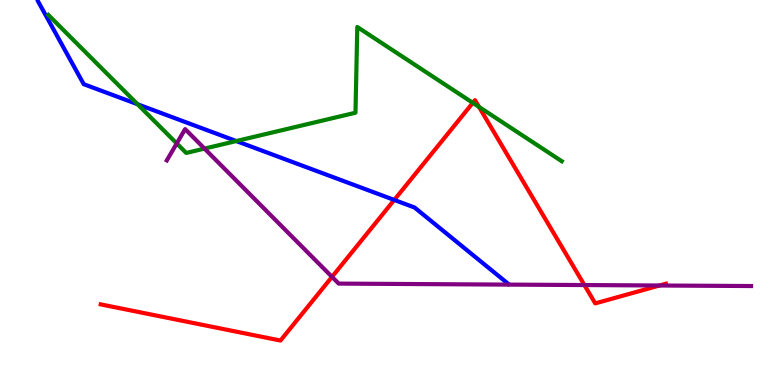[{'lines': ['blue', 'red'], 'intersections': [{'x': 5.09, 'y': 4.81}]}, {'lines': ['green', 'red'], 'intersections': [{'x': 6.1, 'y': 7.33}, {'x': 6.18, 'y': 7.22}]}, {'lines': ['purple', 'red'], 'intersections': [{'x': 4.28, 'y': 2.81}, {'x': 7.54, 'y': 2.6}, {'x': 8.51, 'y': 2.58}]}, {'lines': ['blue', 'green'], 'intersections': [{'x': 1.78, 'y': 7.29}, {'x': 3.05, 'y': 6.34}]}, {'lines': ['blue', 'purple'], 'intersections': []}, {'lines': ['green', 'purple'], 'intersections': [{'x': 2.28, 'y': 6.27}, {'x': 2.64, 'y': 6.14}]}]